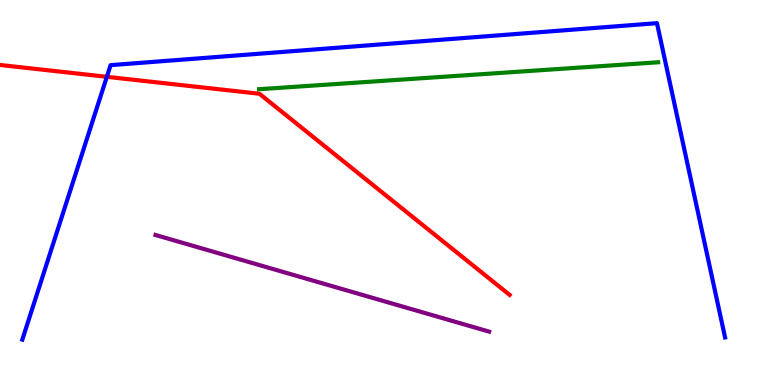[{'lines': ['blue', 'red'], 'intersections': [{'x': 1.38, 'y': 8.0}]}, {'lines': ['green', 'red'], 'intersections': []}, {'lines': ['purple', 'red'], 'intersections': []}, {'lines': ['blue', 'green'], 'intersections': []}, {'lines': ['blue', 'purple'], 'intersections': []}, {'lines': ['green', 'purple'], 'intersections': []}]